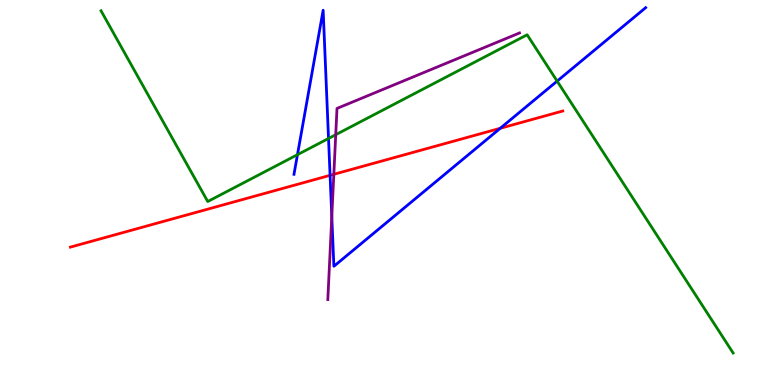[{'lines': ['blue', 'red'], 'intersections': [{'x': 4.26, 'y': 5.45}, {'x': 6.45, 'y': 6.67}]}, {'lines': ['green', 'red'], 'intersections': []}, {'lines': ['purple', 'red'], 'intersections': [{'x': 4.31, 'y': 5.47}]}, {'lines': ['blue', 'green'], 'intersections': [{'x': 3.84, 'y': 5.98}, {'x': 4.24, 'y': 6.4}, {'x': 7.19, 'y': 7.89}]}, {'lines': ['blue', 'purple'], 'intersections': [{'x': 4.28, 'y': 4.37}]}, {'lines': ['green', 'purple'], 'intersections': [{'x': 4.33, 'y': 6.5}]}]